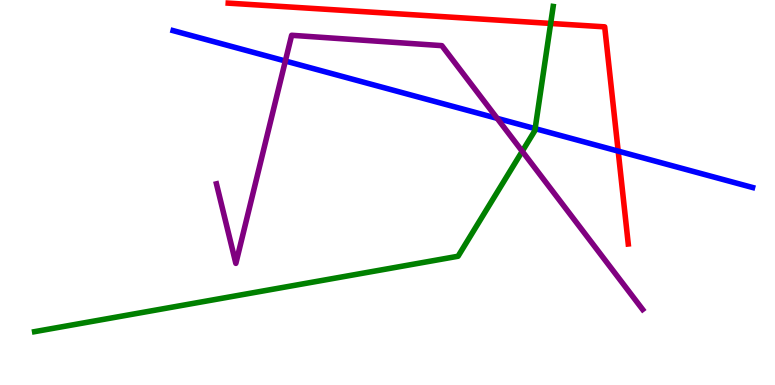[{'lines': ['blue', 'red'], 'intersections': [{'x': 7.98, 'y': 6.08}]}, {'lines': ['green', 'red'], 'intersections': [{'x': 7.11, 'y': 9.39}]}, {'lines': ['purple', 'red'], 'intersections': []}, {'lines': ['blue', 'green'], 'intersections': [{'x': 6.91, 'y': 6.66}]}, {'lines': ['blue', 'purple'], 'intersections': [{'x': 3.68, 'y': 8.42}, {'x': 6.42, 'y': 6.93}]}, {'lines': ['green', 'purple'], 'intersections': [{'x': 6.74, 'y': 6.07}]}]